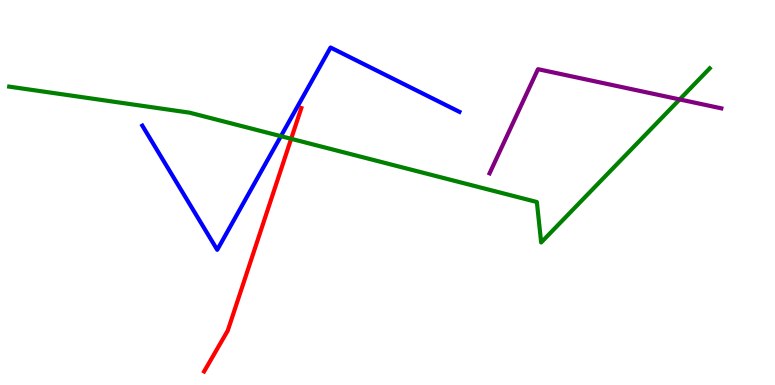[{'lines': ['blue', 'red'], 'intersections': []}, {'lines': ['green', 'red'], 'intersections': [{'x': 3.76, 'y': 6.39}]}, {'lines': ['purple', 'red'], 'intersections': []}, {'lines': ['blue', 'green'], 'intersections': [{'x': 3.62, 'y': 6.46}]}, {'lines': ['blue', 'purple'], 'intersections': []}, {'lines': ['green', 'purple'], 'intersections': [{'x': 8.77, 'y': 7.42}]}]